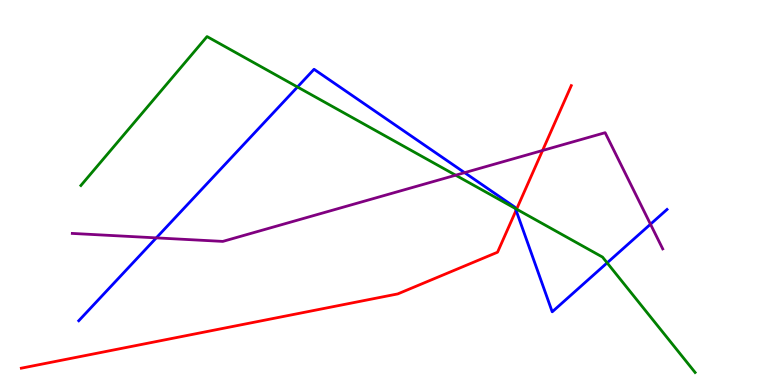[{'lines': ['blue', 'red'], 'intersections': [{'x': 6.66, 'y': 4.54}]}, {'lines': ['green', 'red'], 'intersections': [{'x': 6.67, 'y': 4.57}]}, {'lines': ['purple', 'red'], 'intersections': [{'x': 7.0, 'y': 6.09}]}, {'lines': ['blue', 'green'], 'intersections': [{'x': 3.84, 'y': 7.74}, {'x': 6.65, 'y': 4.58}, {'x': 7.83, 'y': 3.17}]}, {'lines': ['blue', 'purple'], 'intersections': [{'x': 2.02, 'y': 3.82}, {'x': 5.99, 'y': 5.52}, {'x': 8.39, 'y': 4.18}]}, {'lines': ['green', 'purple'], 'intersections': [{'x': 5.88, 'y': 5.45}]}]